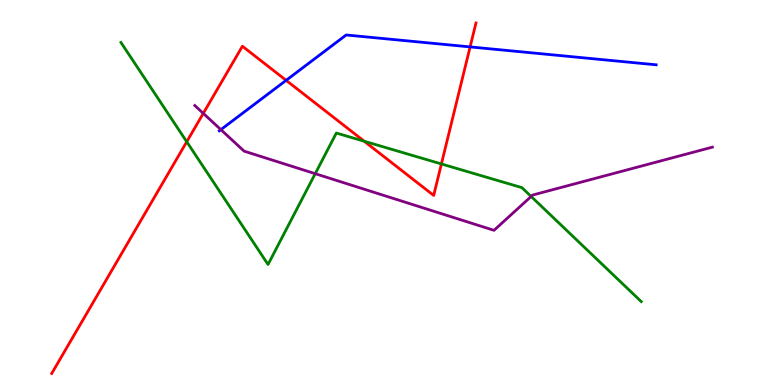[{'lines': ['blue', 'red'], 'intersections': [{'x': 3.69, 'y': 7.91}, {'x': 6.07, 'y': 8.78}]}, {'lines': ['green', 'red'], 'intersections': [{'x': 2.41, 'y': 6.32}, {'x': 4.7, 'y': 6.33}, {'x': 5.7, 'y': 5.74}]}, {'lines': ['purple', 'red'], 'intersections': [{'x': 2.62, 'y': 7.06}]}, {'lines': ['blue', 'green'], 'intersections': []}, {'lines': ['blue', 'purple'], 'intersections': [{'x': 2.85, 'y': 6.63}]}, {'lines': ['green', 'purple'], 'intersections': [{'x': 4.07, 'y': 5.49}, {'x': 6.85, 'y': 4.9}]}]